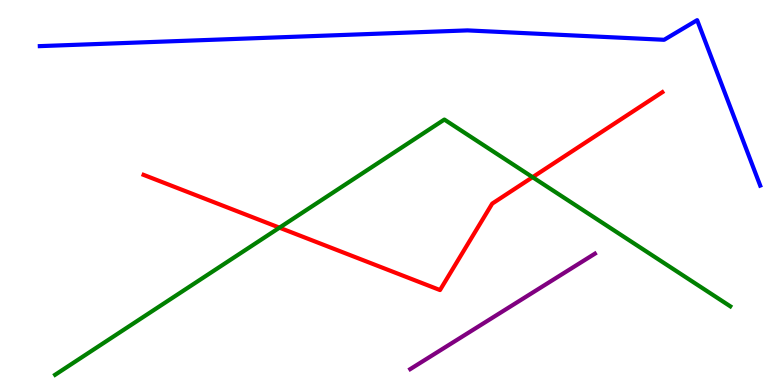[{'lines': ['blue', 'red'], 'intersections': []}, {'lines': ['green', 'red'], 'intersections': [{'x': 3.61, 'y': 4.09}, {'x': 6.87, 'y': 5.4}]}, {'lines': ['purple', 'red'], 'intersections': []}, {'lines': ['blue', 'green'], 'intersections': []}, {'lines': ['blue', 'purple'], 'intersections': []}, {'lines': ['green', 'purple'], 'intersections': []}]